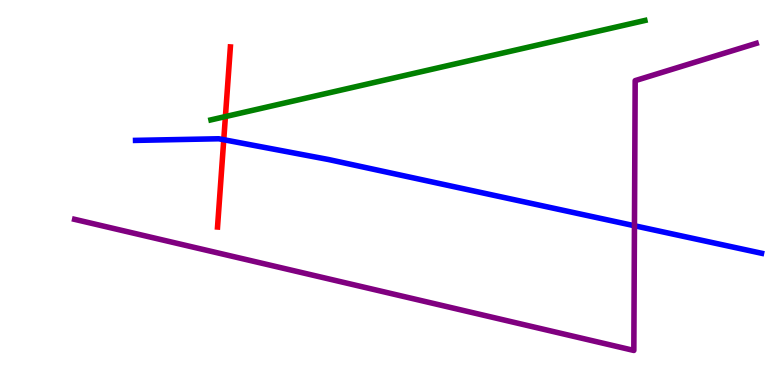[{'lines': ['blue', 'red'], 'intersections': [{'x': 2.89, 'y': 6.37}]}, {'lines': ['green', 'red'], 'intersections': [{'x': 2.91, 'y': 6.97}]}, {'lines': ['purple', 'red'], 'intersections': []}, {'lines': ['blue', 'green'], 'intersections': []}, {'lines': ['blue', 'purple'], 'intersections': [{'x': 8.19, 'y': 4.14}]}, {'lines': ['green', 'purple'], 'intersections': []}]